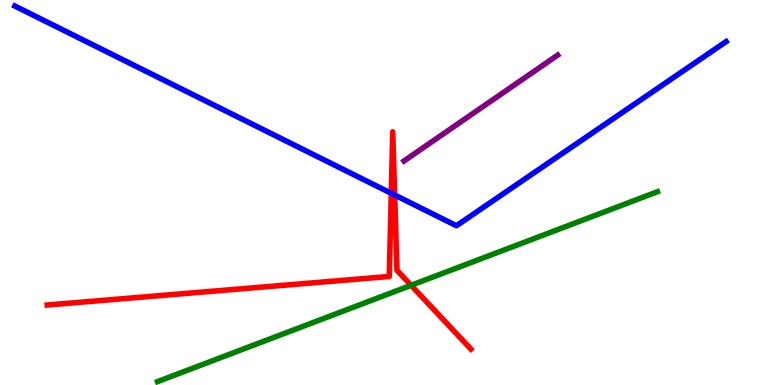[{'lines': ['blue', 'red'], 'intersections': [{'x': 5.05, 'y': 4.98}, {'x': 5.09, 'y': 4.93}]}, {'lines': ['green', 'red'], 'intersections': [{'x': 5.3, 'y': 2.59}]}, {'lines': ['purple', 'red'], 'intersections': []}, {'lines': ['blue', 'green'], 'intersections': []}, {'lines': ['blue', 'purple'], 'intersections': []}, {'lines': ['green', 'purple'], 'intersections': []}]